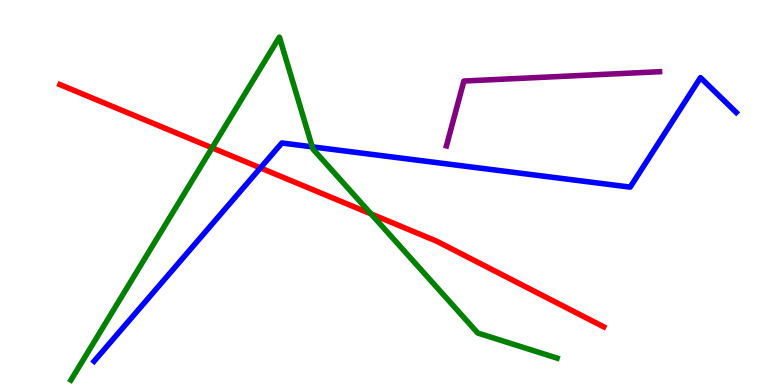[{'lines': ['blue', 'red'], 'intersections': [{'x': 3.36, 'y': 5.64}]}, {'lines': ['green', 'red'], 'intersections': [{'x': 2.74, 'y': 6.16}, {'x': 4.79, 'y': 4.44}]}, {'lines': ['purple', 'red'], 'intersections': []}, {'lines': ['blue', 'green'], 'intersections': [{'x': 4.03, 'y': 6.19}]}, {'lines': ['blue', 'purple'], 'intersections': []}, {'lines': ['green', 'purple'], 'intersections': []}]